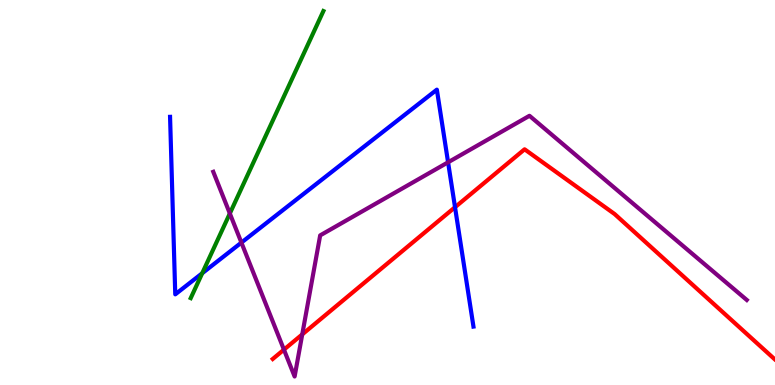[{'lines': ['blue', 'red'], 'intersections': [{'x': 5.87, 'y': 4.62}]}, {'lines': ['green', 'red'], 'intersections': []}, {'lines': ['purple', 'red'], 'intersections': [{'x': 3.66, 'y': 0.918}, {'x': 3.9, 'y': 1.31}]}, {'lines': ['blue', 'green'], 'intersections': [{'x': 2.61, 'y': 2.9}]}, {'lines': ['blue', 'purple'], 'intersections': [{'x': 3.11, 'y': 3.7}, {'x': 5.78, 'y': 5.78}]}, {'lines': ['green', 'purple'], 'intersections': [{'x': 2.97, 'y': 4.45}]}]